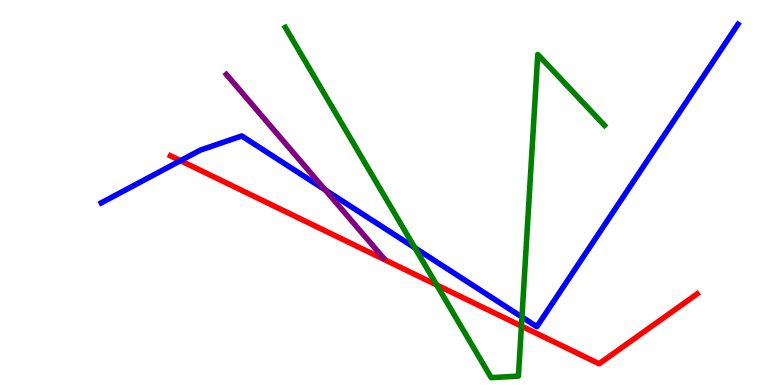[{'lines': ['blue', 'red'], 'intersections': [{'x': 2.33, 'y': 5.83}]}, {'lines': ['green', 'red'], 'intersections': [{'x': 5.63, 'y': 2.6}, {'x': 6.73, 'y': 1.53}]}, {'lines': ['purple', 'red'], 'intersections': []}, {'lines': ['blue', 'green'], 'intersections': [{'x': 5.35, 'y': 3.56}, {'x': 6.73, 'y': 1.76}]}, {'lines': ['blue', 'purple'], 'intersections': [{'x': 4.2, 'y': 5.07}]}, {'lines': ['green', 'purple'], 'intersections': []}]